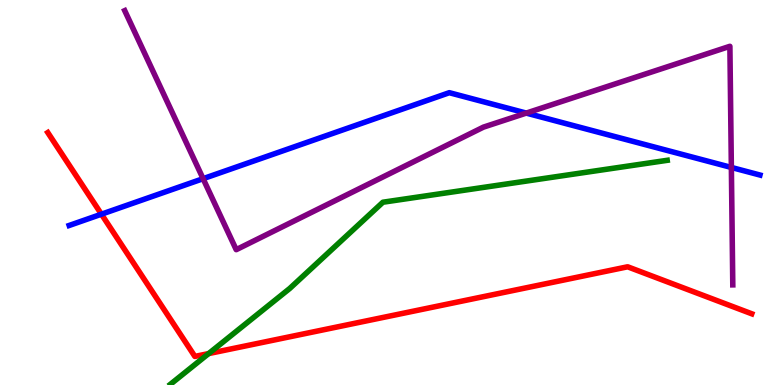[{'lines': ['blue', 'red'], 'intersections': [{'x': 1.31, 'y': 4.44}]}, {'lines': ['green', 'red'], 'intersections': [{'x': 2.69, 'y': 0.816}]}, {'lines': ['purple', 'red'], 'intersections': []}, {'lines': ['blue', 'green'], 'intersections': []}, {'lines': ['blue', 'purple'], 'intersections': [{'x': 2.62, 'y': 5.36}, {'x': 6.79, 'y': 7.06}, {'x': 9.44, 'y': 5.65}]}, {'lines': ['green', 'purple'], 'intersections': []}]